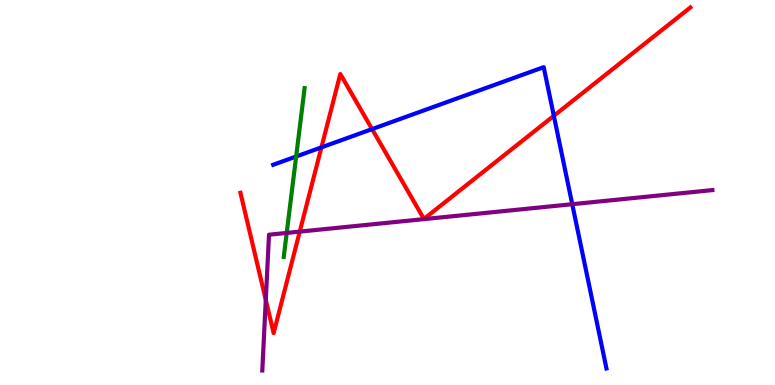[{'lines': ['blue', 'red'], 'intersections': [{'x': 4.15, 'y': 6.17}, {'x': 4.8, 'y': 6.65}, {'x': 7.15, 'y': 6.99}]}, {'lines': ['green', 'red'], 'intersections': []}, {'lines': ['purple', 'red'], 'intersections': [{'x': 3.43, 'y': 2.21}, {'x': 3.87, 'y': 3.98}]}, {'lines': ['blue', 'green'], 'intersections': [{'x': 3.82, 'y': 5.94}]}, {'lines': ['blue', 'purple'], 'intersections': [{'x': 7.38, 'y': 4.7}]}, {'lines': ['green', 'purple'], 'intersections': [{'x': 3.7, 'y': 3.95}]}]